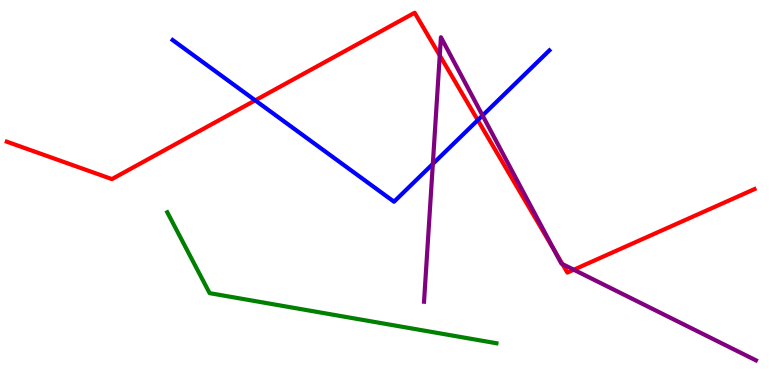[{'lines': ['blue', 'red'], 'intersections': [{'x': 3.29, 'y': 7.39}, {'x': 6.16, 'y': 6.88}]}, {'lines': ['green', 'red'], 'intersections': []}, {'lines': ['purple', 'red'], 'intersections': [{'x': 5.67, 'y': 8.56}, {'x': 7.15, 'y': 3.5}, {'x': 7.26, 'y': 3.14}, {'x': 7.4, 'y': 2.99}]}, {'lines': ['blue', 'green'], 'intersections': []}, {'lines': ['blue', 'purple'], 'intersections': [{'x': 5.58, 'y': 5.74}, {'x': 6.23, 'y': 7.0}]}, {'lines': ['green', 'purple'], 'intersections': []}]